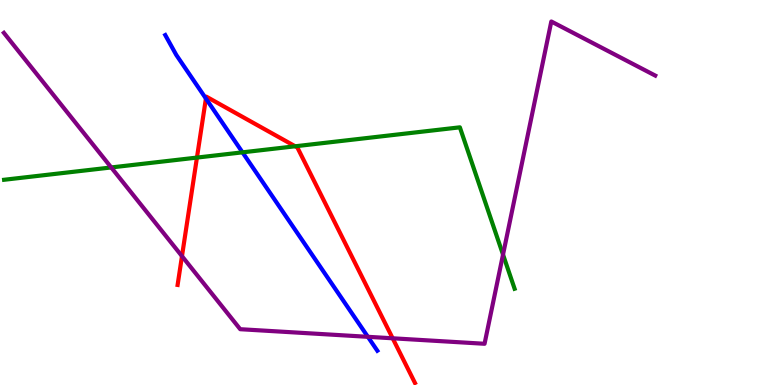[{'lines': ['blue', 'red'], 'intersections': [{'x': 2.66, 'y': 7.44}]}, {'lines': ['green', 'red'], 'intersections': [{'x': 2.54, 'y': 5.91}, {'x': 3.81, 'y': 6.2}]}, {'lines': ['purple', 'red'], 'intersections': [{'x': 2.35, 'y': 3.35}, {'x': 5.07, 'y': 1.21}]}, {'lines': ['blue', 'green'], 'intersections': [{'x': 3.13, 'y': 6.04}]}, {'lines': ['blue', 'purple'], 'intersections': [{'x': 4.75, 'y': 1.25}]}, {'lines': ['green', 'purple'], 'intersections': [{'x': 1.44, 'y': 5.65}, {'x': 6.49, 'y': 3.39}]}]